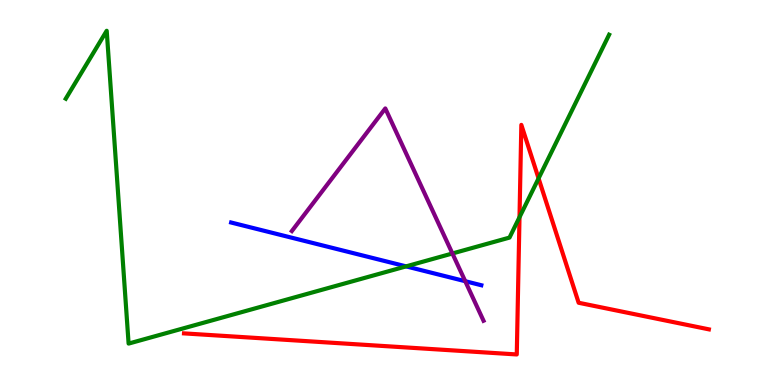[{'lines': ['blue', 'red'], 'intersections': []}, {'lines': ['green', 'red'], 'intersections': [{'x': 6.7, 'y': 4.36}, {'x': 6.95, 'y': 5.37}]}, {'lines': ['purple', 'red'], 'intersections': []}, {'lines': ['blue', 'green'], 'intersections': [{'x': 5.24, 'y': 3.08}]}, {'lines': ['blue', 'purple'], 'intersections': [{'x': 6.0, 'y': 2.7}]}, {'lines': ['green', 'purple'], 'intersections': [{'x': 5.84, 'y': 3.42}]}]